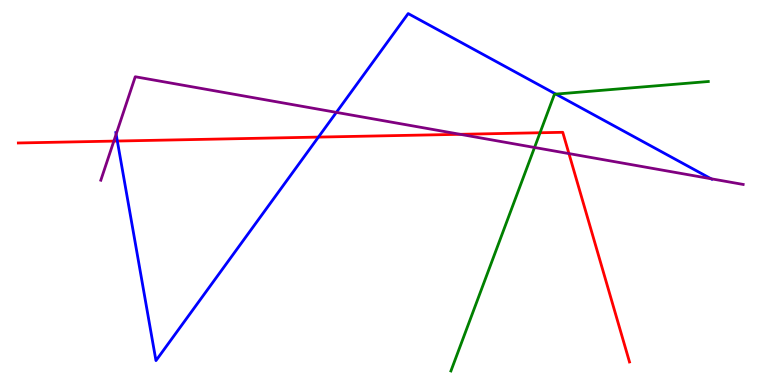[{'lines': ['blue', 'red'], 'intersections': [{'x': 1.51, 'y': 6.34}, {'x': 4.11, 'y': 6.44}]}, {'lines': ['green', 'red'], 'intersections': [{'x': 6.97, 'y': 6.55}]}, {'lines': ['purple', 'red'], 'intersections': [{'x': 1.47, 'y': 6.34}, {'x': 5.94, 'y': 6.51}, {'x': 7.34, 'y': 6.01}]}, {'lines': ['blue', 'green'], 'intersections': [{'x': 7.17, 'y': 7.56}]}, {'lines': ['blue', 'purple'], 'intersections': [{'x': 1.5, 'y': 6.51}, {'x': 4.34, 'y': 7.08}, {'x': 9.18, 'y': 5.36}]}, {'lines': ['green', 'purple'], 'intersections': [{'x': 6.9, 'y': 6.17}]}]